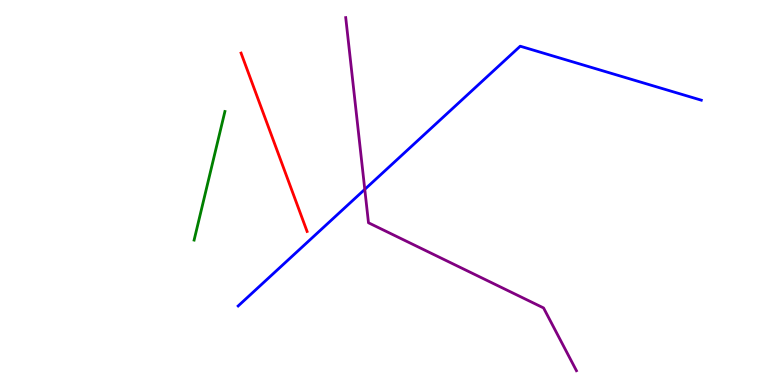[{'lines': ['blue', 'red'], 'intersections': []}, {'lines': ['green', 'red'], 'intersections': []}, {'lines': ['purple', 'red'], 'intersections': []}, {'lines': ['blue', 'green'], 'intersections': []}, {'lines': ['blue', 'purple'], 'intersections': [{'x': 4.71, 'y': 5.08}]}, {'lines': ['green', 'purple'], 'intersections': []}]